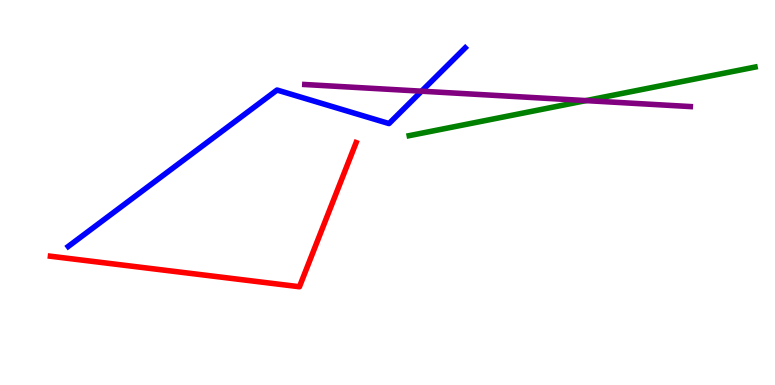[{'lines': ['blue', 'red'], 'intersections': []}, {'lines': ['green', 'red'], 'intersections': []}, {'lines': ['purple', 'red'], 'intersections': []}, {'lines': ['blue', 'green'], 'intersections': []}, {'lines': ['blue', 'purple'], 'intersections': [{'x': 5.44, 'y': 7.63}]}, {'lines': ['green', 'purple'], 'intersections': [{'x': 7.56, 'y': 7.39}]}]